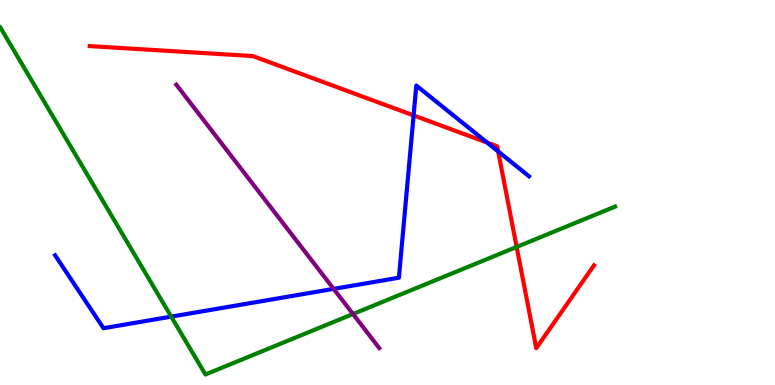[{'lines': ['blue', 'red'], 'intersections': [{'x': 5.34, 'y': 7.0}, {'x': 6.29, 'y': 6.3}, {'x': 6.43, 'y': 6.07}]}, {'lines': ['green', 'red'], 'intersections': [{'x': 6.67, 'y': 3.59}]}, {'lines': ['purple', 'red'], 'intersections': []}, {'lines': ['blue', 'green'], 'intersections': [{'x': 2.21, 'y': 1.78}]}, {'lines': ['blue', 'purple'], 'intersections': [{'x': 4.3, 'y': 2.5}]}, {'lines': ['green', 'purple'], 'intersections': [{'x': 4.55, 'y': 1.84}]}]